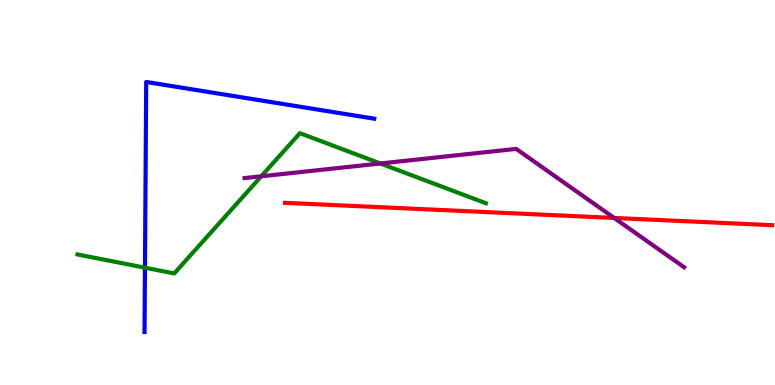[{'lines': ['blue', 'red'], 'intersections': []}, {'lines': ['green', 'red'], 'intersections': []}, {'lines': ['purple', 'red'], 'intersections': [{'x': 7.92, 'y': 4.34}]}, {'lines': ['blue', 'green'], 'intersections': [{'x': 1.87, 'y': 3.05}]}, {'lines': ['blue', 'purple'], 'intersections': []}, {'lines': ['green', 'purple'], 'intersections': [{'x': 3.37, 'y': 5.42}, {'x': 4.91, 'y': 5.75}]}]